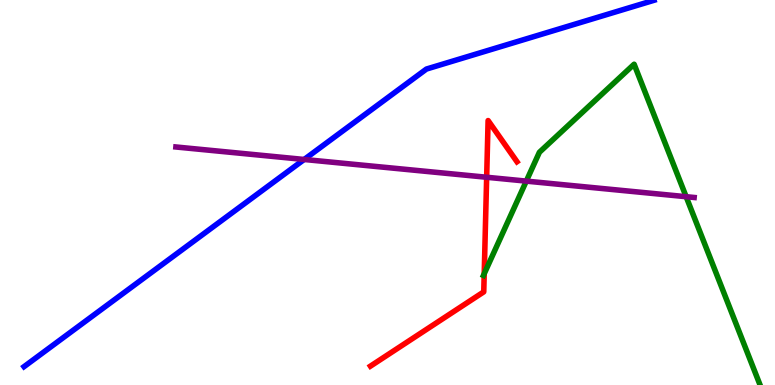[{'lines': ['blue', 'red'], 'intersections': []}, {'lines': ['green', 'red'], 'intersections': [{'x': 6.25, 'y': 2.89}]}, {'lines': ['purple', 'red'], 'intersections': [{'x': 6.28, 'y': 5.4}]}, {'lines': ['blue', 'green'], 'intersections': []}, {'lines': ['blue', 'purple'], 'intersections': [{'x': 3.92, 'y': 5.86}]}, {'lines': ['green', 'purple'], 'intersections': [{'x': 6.79, 'y': 5.3}, {'x': 8.85, 'y': 4.89}]}]